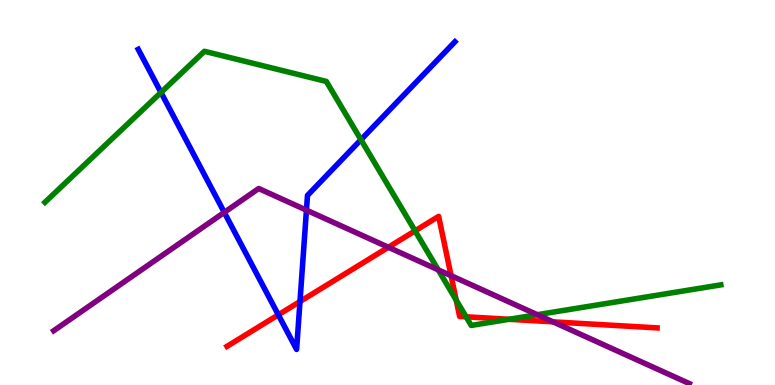[{'lines': ['blue', 'red'], 'intersections': [{'x': 3.59, 'y': 1.82}, {'x': 3.87, 'y': 2.17}]}, {'lines': ['green', 'red'], 'intersections': [{'x': 5.36, 'y': 4.0}, {'x': 5.89, 'y': 2.2}, {'x': 6.01, 'y': 1.77}, {'x': 6.57, 'y': 1.71}]}, {'lines': ['purple', 'red'], 'intersections': [{'x': 5.01, 'y': 3.58}, {'x': 5.82, 'y': 2.84}, {'x': 7.14, 'y': 1.64}]}, {'lines': ['blue', 'green'], 'intersections': [{'x': 2.08, 'y': 7.6}, {'x': 4.66, 'y': 6.37}]}, {'lines': ['blue', 'purple'], 'intersections': [{'x': 2.89, 'y': 4.48}, {'x': 3.95, 'y': 4.54}]}, {'lines': ['green', 'purple'], 'intersections': [{'x': 5.65, 'y': 2.99}, {'x': 6.93, 'y': 1.83}]}]